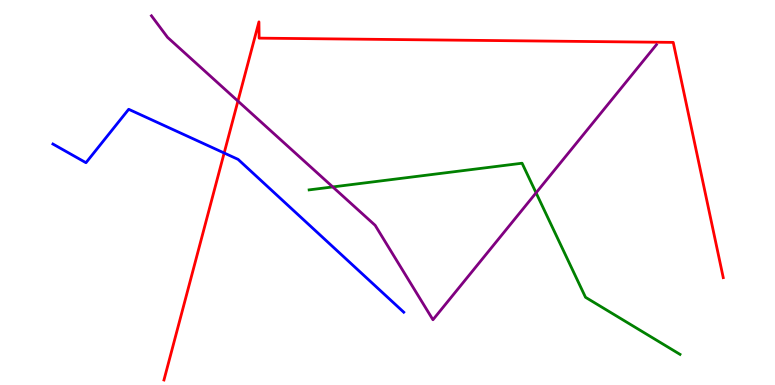[{'lines': ['blue', 'red'], 'intersections': [{'x': 2.89, 'y': 6.03}]}, {'lines': ['green', 'red'], 'intersections': []}, {'lines': ['purple', 'red'], 'intersections': [{'x': 3.07, 'y': 7.37}]}, {'lines': ['blue', 'green'], 'intersections': []}, {'lines': ['blue', 'purple'], 'intersections': []}, {'lines': ['green', 'purple'], 'intersections': [{'x': 4.29, 'y': 5.14}, {'x': 6.92, 'y': 4.99}]}]